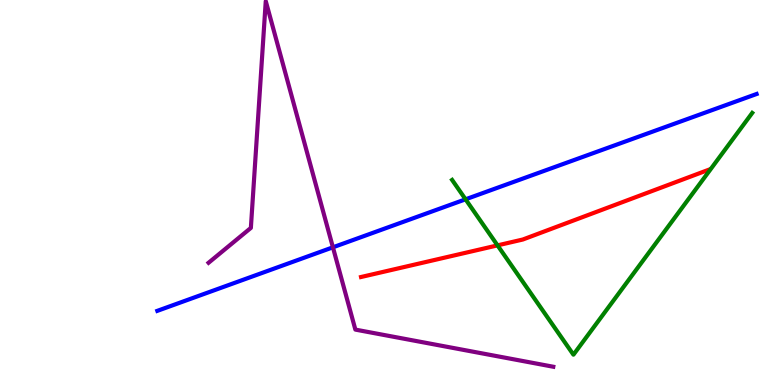[{'lines': ['blue', 'red'], 'intersections': []}, {'lines': ['green', 'red'], 'intersections': [{'x': 6.42, 'y': 3.63}]}, {'lines': ['purple', 'red'], 'intersections': []}, {'lines': ['blue', 'green'], 'intersections': [{'x': 6.01, 'y': 4.82}]}, {'lines': ['blue', 'purple'], 'intersections': [{'x': 4.3, 'y': 3.58}]}, {'lines': ['green', 'purple'], 'intersections': []}]